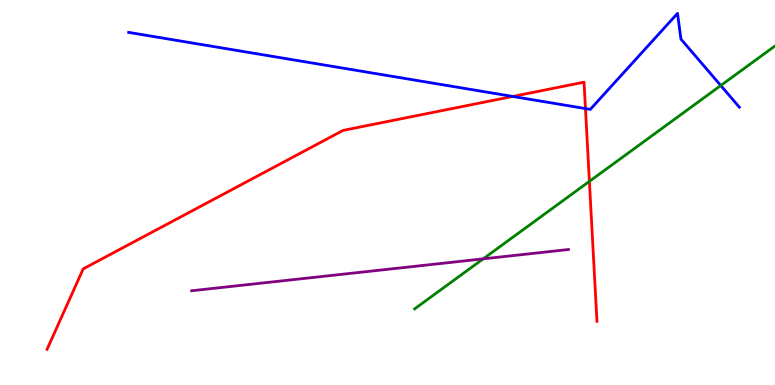[{'lines': ['blue', 'red'], 'intersections': [{'x': 6.62, 'y': 7.5}, {'x': 7.55, 'y': 7.18}]}, {'lines': ['green', 'red'], 'intersections': [{'x': 7.61, 'y': 5.29}]}, {'lines': ['purple', 'red'], 'intersections': []}, {'lines': ['blue', 'green'], 'intersections': [{'x': 9.3, 'y': 7.78}]}, {'lines': ['blue', 'purple'], 'intersections': []}, {'lines': ['green', 'purple'], 'intersections': [{'x': 6.23, 'y': 3.28}]}]